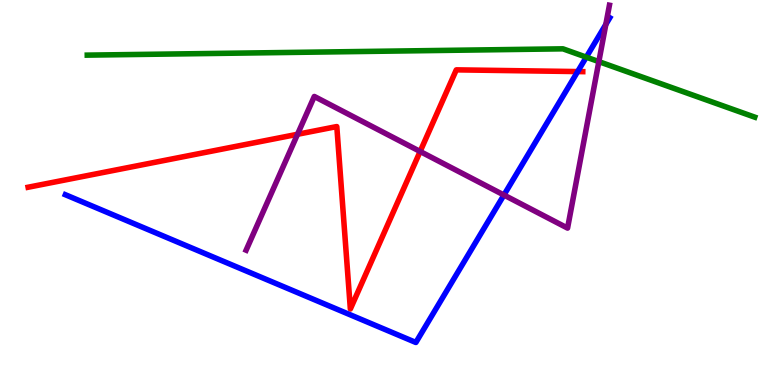[{'lines': ['blue', 'red'], 'intersections': [{'x': 7.45, 'y': 8.14}]}, {'lines': ['green', 'red'], 'intersections': []}, {'lines': ['purple', 'red'], 'intersections': [{'x': 3.84, 'y': 6.51}, {'x': 5.42, 'y': 6.07}]}, {'lines': ['blue', 'green'], 'intersections': [{'x': 7.56, 'y': 8.52}]}, {'lines': ['blue', 'purple'], 'intersections': [{'x': 6.5, 'y': 4.93}, {'x': 7.82, 'y': 9.37}]}, {'lines': ['green', 'purple'], 'intersections': [{'x': 7.73, 'y': 8.4}]}]